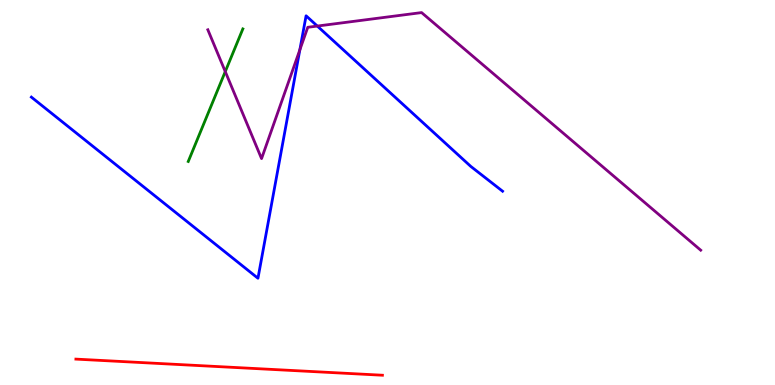[{'lines': ['blue', 'red'], 'intersections': []}, {'lines': ['green', 'red'], 'intersections': []}, {'lines': ['purple', 'red'], 'intersections': []}, {'lines': ['blue', 'green'], 'intersections': []}, {'lines': ['blue', 'purple'], 'intersections': [{'x': 3.87, 'y': 8.71}, {'x': 4.09, 'y': 9.32}]}, {'lines': ['green', 'purple'], 'intersections': [{'x': 2.91, 'y': 8.14}]}]